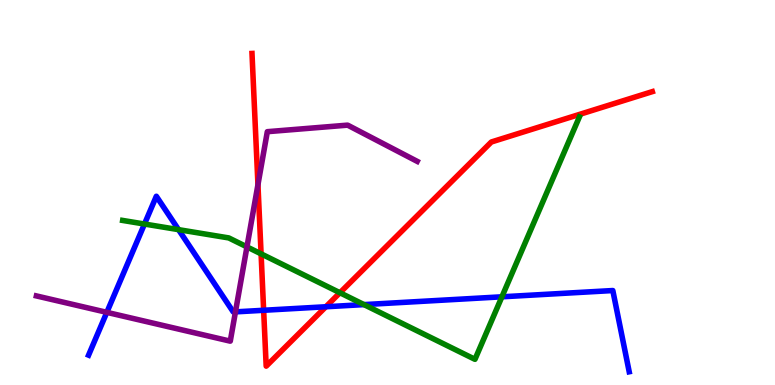[{'lines': ['blue', 'red'], 'intersections': [{'x': 3.4, 'y': 1.94}, {'x': 4.2, 'y': 2.03}]}, {'lines': ['green', 'red'], 'intersections': [{'x': 3.37, 'y': 3.41}, {'x': 4.39, 'y': 2.4}]}, {'lines': ['purple', 'red'], 'intersections': [{'x': 3.33, 'y': 5.2}]}, {'lines': ['blue', 'green'], 'intersections': [{'x': 1.86, 'y': 4.18}, {'x': 2.3, 'y': 4.04}, {'x': 4.7, 'y': 2.09}, {'x': 6.48, 'y': 2.29}]}, {'lines': ['blue', 'purple'], 'intersections': [{'x': 1.38, 'y': 1.89}, {'x': 3.04, 'y': 1.9}]}, {'lines': ['green', 'purple'], 'intersections': [{'x': 3.19, 'y': 3.59}]}]